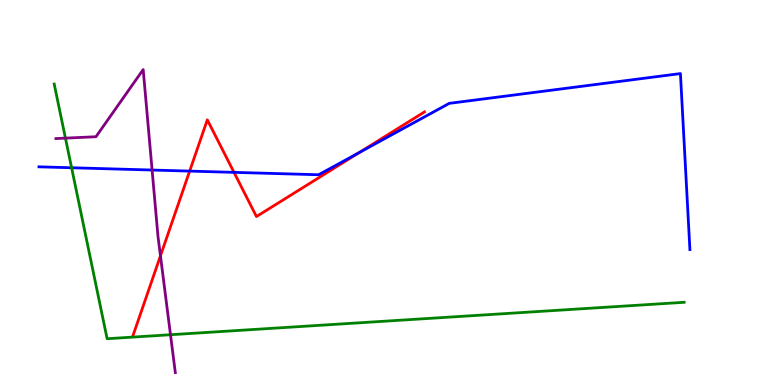[{'lines': ['blue', 'red'], 'intersections': [{'x': 2.45, 'y': 5.56}, {'x': 3.02, 'y': 5.52}, {'x': 4.63, 'y': 6.04}]}, {'lines': ['green', 'red'], 'intersections': []}, {'lines': ['purple', 'red'], 'intersections': [{'x': 2.07, 'y': 3.35}]}, {'lines': ['blue', 'green'], 'intersections': [{'x': 0.924, 'y': 5.64}]}, {'lines': ['blue', 'purple'], 'intersections': [{'x': 1.96, 'y': 5.58}]}, {'lines': ['green', 'purple'], 'intersections': [{'x': 0.844, 'y': 6.41}, {'x': 2.2, 'y': 1.31}]}]